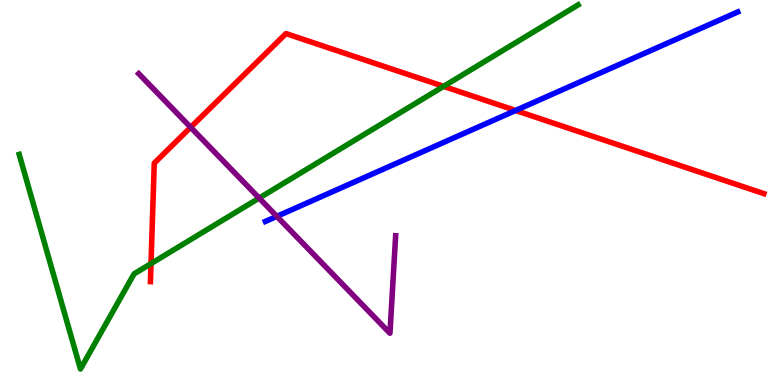[{'lines': ['blue', 'red'], 'intersections': [{'x': 6.65, 'y': 7.13}]}, {'lines': ['green', 'red'], 'intersections': [{'x': 1.95, 'y': 3.15}, {'x': 5.72, 'y': 7.76}]}, {'lines': ['purple', 'red'], 'intersections': [{'x': 2.46, 'y': 6.69}]}, {'lines': ['blue', 'green'], 'intersections': []}, {'lines': ['blue', 'purple'], 'intersections': [{'x': 3.57, 'y': 4.38}]}, {'lines': ['green', 'purple'], 'intersections': [{'x': 3.34, 'y': 4.85}]}]